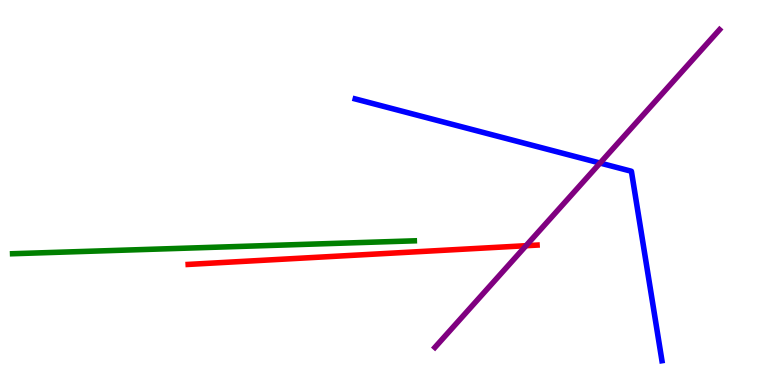[{'lines': ['blue', 'red'], 'intersections': []}, {'lines': ['green', 'red'], 'intersections': []}, {'lines': ['purple', 'red'], 'intersections': [{'x': 6.79, 'y': 3.62}]}, {'lines': ['blue', 'green'], 'intersections': []}, {'lines': ['blue', 'purple'], 'intersections': [{'x': 7.74, 'y': 5.76}]}, {'lines': ['green', 'purple'], 'intersections': []}]